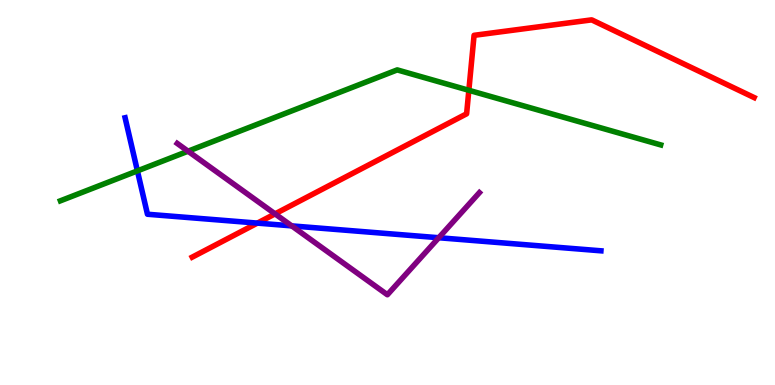[{'lines': ['blue', 'red'], 'intersections': [{'x': 3.32, 'y': 4.21}]}, {'lines': ['green', 'red'], 'intersections': [{'x': 6.05, 'y': 7.65}]}, {'lines': ['purple', 'red'], 'intersections': [{'x': 3.55, 'y': 4.44}]}, {'lines': ['blue', 'green'], 'intersections': [{'x': 1.77, 'y': 5.56}]}, {'lines': ['blue', 'purple'], 'intersections': [{'x': 3.76, 'y': 4.13}, {'x': 5.66, 'y': 3.83}]}, {'lines': ['green', 'purple'], 'intersections': [{'x': 2.43, 'y': 6.07}]}]